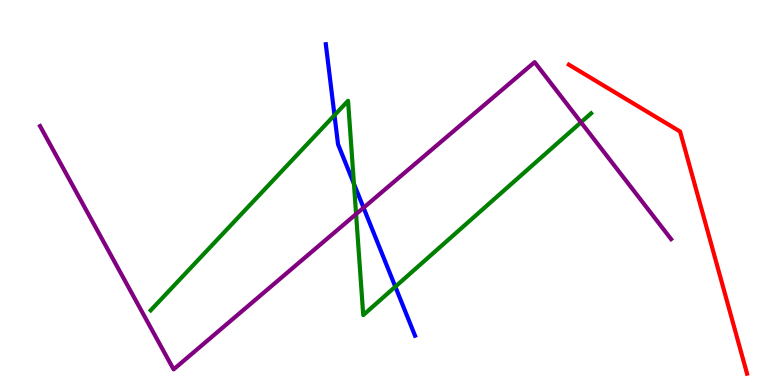[{'lines': ['blue', 'red'], 'intersections': []}, {'lines': ['green', 'red'], 'intersections': []}, {'lines': ['purple', 'red'], 'intersections': []}, {'lines': ['blue', 'green'], 'intersections': [{'x': 4.32, 'y': 7.01}, {'x': 4.57, 'y': 5.23}, {'x': 5.1, 'y': 2.55}]}, {'lines': ['blue', 'purple'], 'intersections': [{'x': 4.69, 'y': 4.6}]}, {'lines': ['green', 'purple'], 'intersections': [{'x': 4.59, 'y': 4.44}, {'x': 7.5, 'y': 6.82}]}]